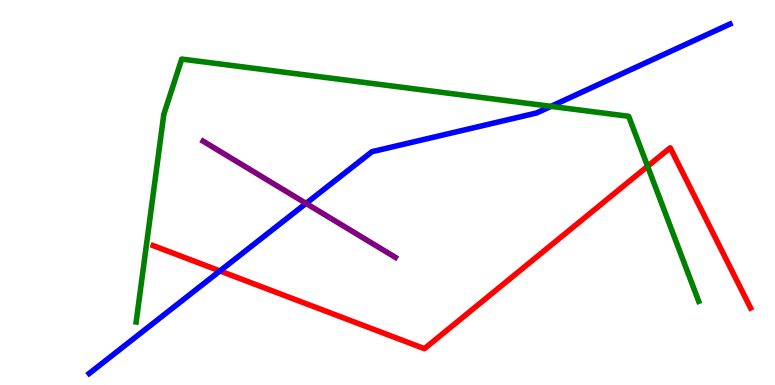[{'lines': ['blue', 'red'], 'intersections': [{'x': 2.84, 'y': 2.96}]}, {'lines': ['green', 'red'], 'intersections': [{'x': 8.36, 'y': 5.68}]}, {'lines': ['purple', 'red'], 'intersections': []}, {'lines': ['blue', 'green'], 'intersections': [{'x': 7.11, 'y': 7.24}]}, {'lines': ['blue', 'purple'], 'intersections': [{'x': 3.95, 'y': 4.72}]}, {'lines': ['green', 'purple'], 'intersections': []}]